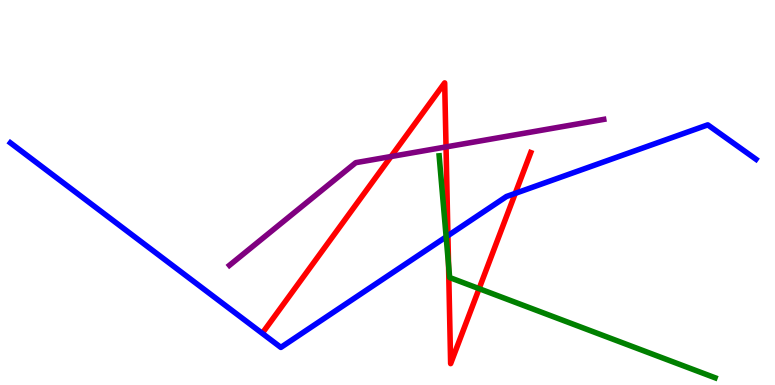[{'lines': ['blue', 'red'], 'intersections': [{'x': 5.78, 'y': 3.88}, {'x': 6.65, 'y': 4.98}]}, {'lines': ['green', 'red'], 'intersections': [{'x': 5.79, 'y': 3.13}, {'x': 6.18, 'y': 2.5}]}, {'lines': ['purple', 'red'], 'intersections': [{'x': 5.05, 'y': 5.93}, {'x': 5.76, 'y': 6.18}]}, {'lines': ['blue', 'green'], 'intersections': [{'x': 5.76, 'y': 3.85}]}, {'lines': ['blue', 'purple'], 'intersections': []}, {'lines': ['green', 'purple'], 'intersections': []}]